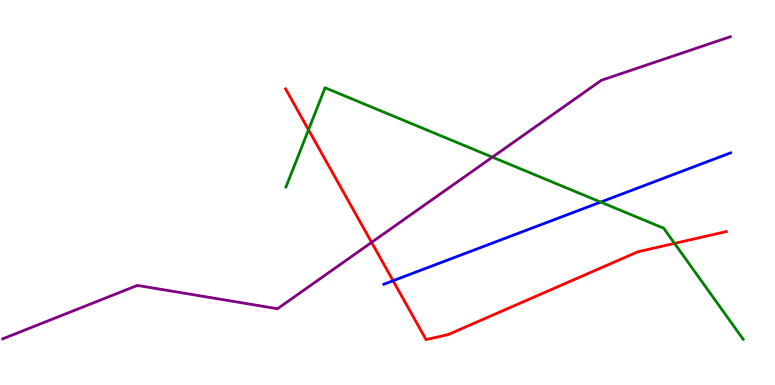[{'lines': ['blue', 'red'], 'intersections': [{'x': 5.07, 'y': 2.71}]}, {'lines': ['green', 'red'], 'intersections': [{'x': 3.98, 'y': 6.63}, {'x': 8.7, 'y': 3.68}]}, {'lines': ['purple', 'red'], 'intersections': [{'x': 4.79, 'y': 3.7}]}, {'lines': ['blue', 'green'], 'intersections': [{'x': 7.75, 'y': 4.75}]}, {'lines': ['blue', 'purple'], 'intersections': []}, {'lines': ['green', 'purple'], 'intersections': [{'x': 6.35, 'y': 5.92}]}]